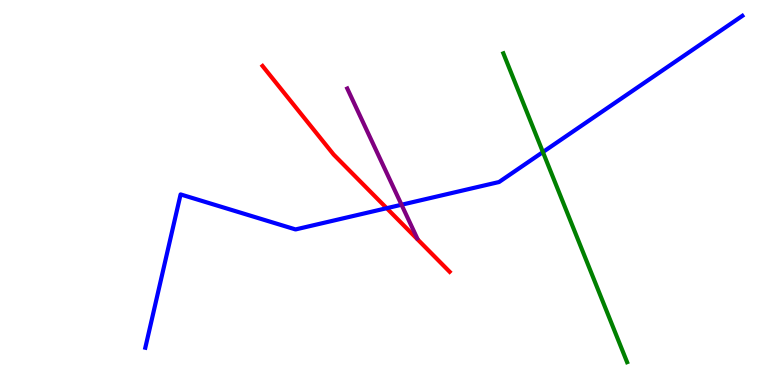[{'lines': ['blue', 'red'], 'intersections': [{'x': 4.99, 'y': 4.59}]}, {'lines': ['green', 'red'], 'intersections': []}, {'lines': ['purple', 'red'], 'intersections': []}, {'lines': ['blue', 'green'], 'intersections': [{'x': 7.01, 'y': 6.05}]}, {'lines': ['blue', 'purple'], 'intersections': [{'x': 5.18, 'y': 4.68}]}, {'lines': ['green', 'purple'], 'intersections': []}]